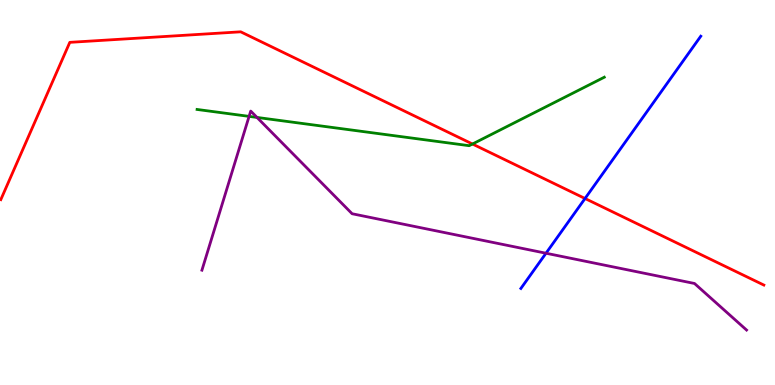[{'lines': ['blue', 'red'], 'intersections': [{'x': 7.55, 'y': 4.84}]}, {'lines': ['green', 'red'], 'intersections': [{'x': 6.1, 'y': 6.26}]}, {'lines': ['purple', 'red'], 'intersections': []}, {'lines': ['blue', 'green'], 'intersections': []}, {'lines': ['blue', 'purple'], 'intersections': [{'x': 7.05, 'y': 3.42}]}, {'lines': ['green', 'purple'], 'intersections': [{'x': 3.21, 'y': 6.98}, {'x': 3.32, 'y': 6.95}]}]